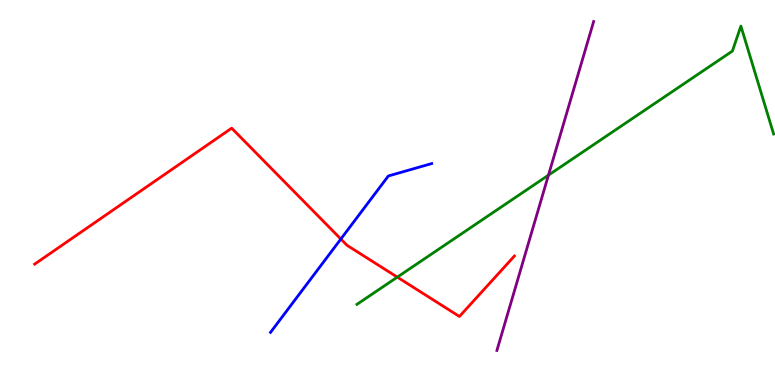[{'lines': ['blue', 'red'], 'intersections': [{'x': 4.4, 'y': 3.79}]}, {'lines': ['green', 'red'], 'intersections': [{'x': 5.13, 'y': 2.8}]}, {'lines': ['purple', 'red'], 'intersections': []}, {'lines': ['blue', 'green'], 'intersections': []}, {'lines': ['blue', 'purple'], 'intersections': []}, {'lines': ['green', 'purple'], 'intersections': [{'x': 7.08, 'y': 5.45}]}]